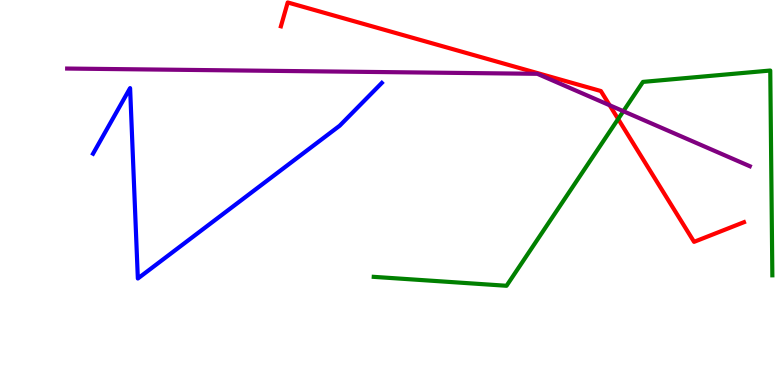[{'lines': ['blue', 'red'], 'intersections': []}, {'lines': ['green', 'red'], 'intersections': [{'x': 7.98, 'y': 6.91}]}, {'lines': ['purple', 'red'], 'intersections': [{'x': 7.87, 'y': 7.27}]}, {'lines': ['blue', 'green'], 'intersections': []}, {'lines': ['blue', 'purple'], 'intersections': []}, {'lines': ['green', 'purple'], 'intersections': [{'x': 8.04, 'y': 7.11}]}]